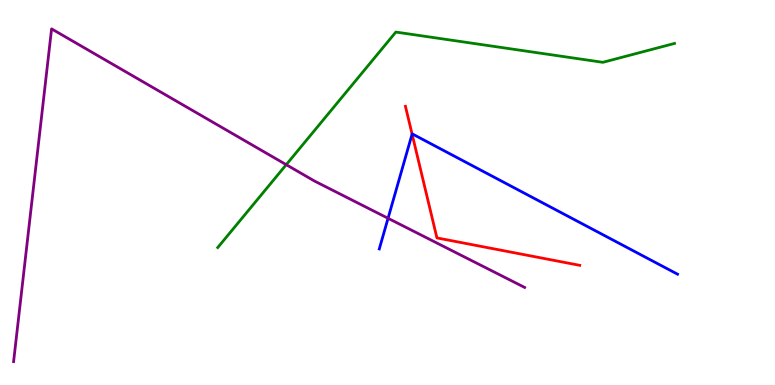[{'lines': ['blue', 'red'], 'intersections': [{'x': 5.32, 'y': 6.52}]}, {'lines': ['green', 'red'], 'intersections': []}, {'lines': ['purple', 'red'], 'intersections': []}, {'lines': ['blue', 'green'], 'intersections': []}, {'lines': ['blue', 'purple'], 'intersections': [{'x': 5.01, 'y': 4.33}]}, {'lines': ['green', 'purple'], 'intersections': [{'x': 3.69, 'y': 5.72}]}]